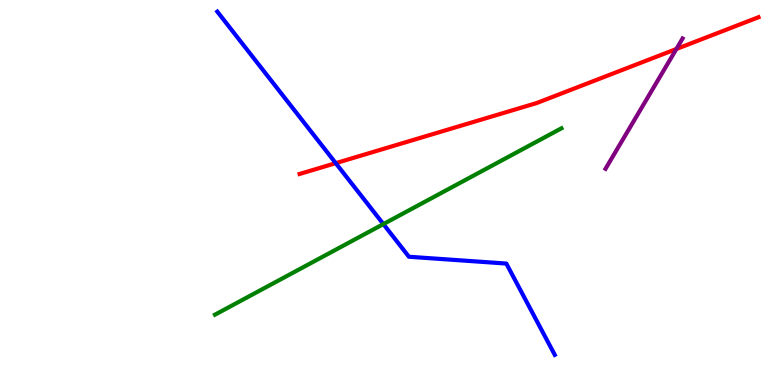[{'lines': ['blue', 'red'], 'intersections': [{'x': 4.33, 'y': 5.76}]}, {'lines': ['green', 'red'], 'intersections': []}, {'lines': ['purple', 'red'], 'intersections': [{'x': 8.73, 'y': 8.73}]}, {'lines': ['blue', 'green'], 'intersections': [{'x': 4.95, 'y': 4.18}]}, {'lines': ['blue', 'purple'], 'intersections': []}, {'lines': ['green', 'purple'], 'intersections': []}]